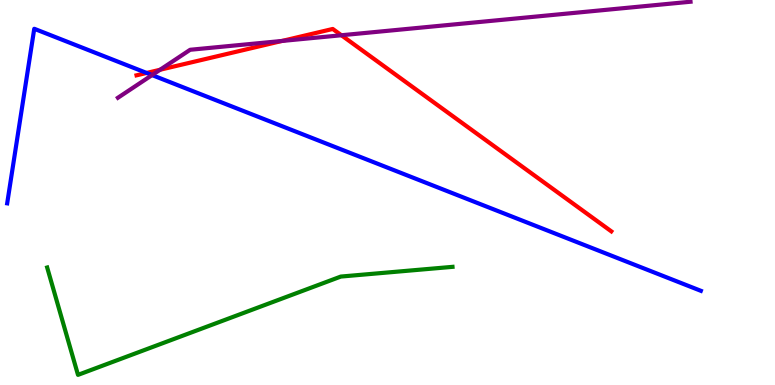[{'lines': ['blue', 'red'], 'intersections': [{'x': 1.89, 'y': 8.11}]}, {'lines': ['green', 'red'], 'intersections': []}, {'lines': ['purple', 'red'], 'intersections': [{'x': 2.07, 'y': 8.19}, {'x': 3.64, 'y': 8.94}, {'x': 4.41, 'y': 9.08}]}, {'lines': ['blue', 'green'], 'intersections': []}, {'lines': ['blue', 'purple'], 'intersections': [{'x': 1.96, 'y': 8.05}]}, {'lines': ['green', 'purple'], 'intersections': []}]